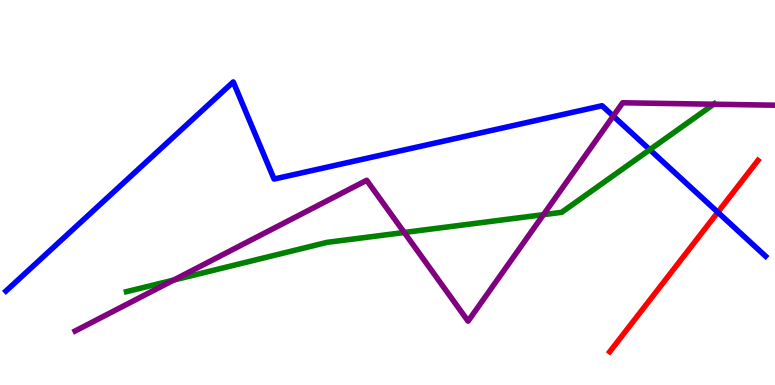[{'lines': ['blue', 'red'], 'intersections': [{'x': 9.26, 'y': 4.49}]}, {'lines': ['green', 'red'], 'intersections': []}, {'lines': ['purple', 'red'], 'intersections': []}, {'lines': ['blue', 'green'], 'intersections': [{'x': 8.38, 'y': 6.11}]}, {'lines': ['blue', 'purple'], 'intersections': [{'x': 7.91, 'y': 6.99}]}, {'lines': ['green', 'purple'], 'intersections': [{'x': 2.24, 'y': 2.73}, {'x': 5.22, 'y': 3.96}, {'x': 7.01, 'y': 4.42}, {'x': 9.21, 'y': 7.29}]}]